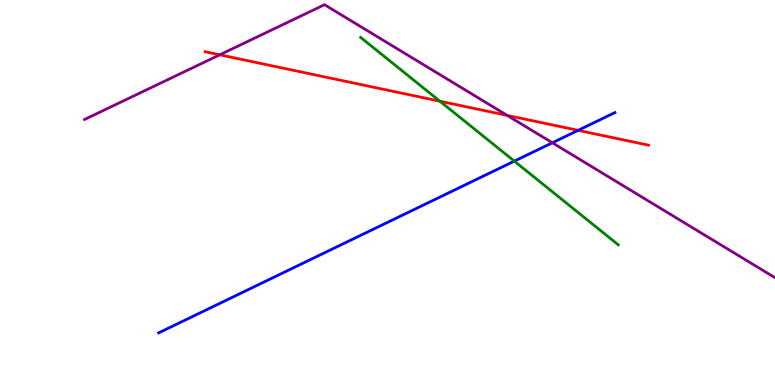[{'lines': ['blue', 'red'], 'intersections': [{'x': 7.46, 'y': 6.61}]}, {'lines': ['green', 'red'], 'intersections': [{'x': 5.68, 'y': 7.37}]}, {'lines': ['purple', 'red'], 'intersections': [{'x': 2.84, 'y': 8.58}, {'x': 6.54, 'y': 7.0}]}, {'lines': ['blue', 'green'], 'intersections': [{'x': 6.64, 'y': 5.81}]}, {'lines': ['blue', 'purple'], 'intersections': [{'x': 7.13, 'y': 6.29}]}, {'lines': ['green', 'purple'], 'intersections': []}]